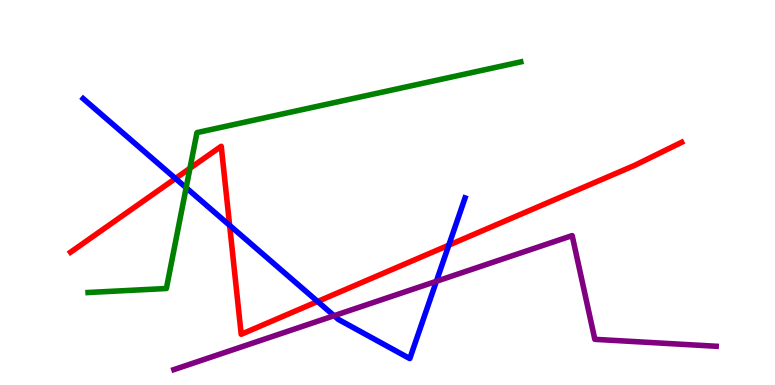[{'lines': ['blue', 'red'], 'intersections': [{'x': 2.26, 'y': 5.36}, {'x': 2.96, 'y': 4.15}, {'x': 4.1, 'y': 2.17}, {'x': 5.79, 'y': 3.63}]}, {'lines': ['green', 'red'], 'intersections': [{'x': 2.45, 'y': 5.63}]}, {'lines': ['purple', 'red'], 'intersections': []}, {'lines': ['blue', 'green'], 'intersections': [{'x': 2.4, 'y': 5.12}]}, {'lines': ['blue', 'purple'], 'intersections': [{'x': 4.31, 'y': 1.8}, {'x': 5.63, 'y': 2.69}]}, {'lines': ['green', 'purple'], 'intersections': []}]